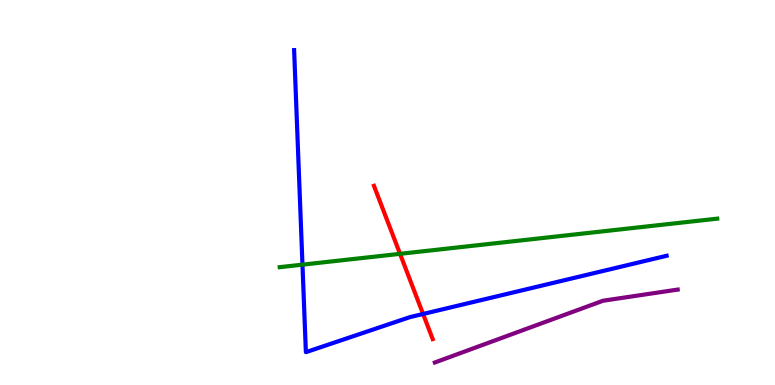[{'lines': ['blue', 'red'], 'intersections': [{'x': 5.46, 'y': 1.84}]}, {'lines': ['green', 'red'], 'intersections': [{'x': 5.16, 'y': 3.41}]}, {'lines': ['purple', 'red'], 'intersections': []}, {'lines': ['blue', 'green'], 'intersections': [{'x': 3.9, 'y': 3.13}]}, {'lines': ['blue', 'purple'], 'intersections': []}, {'lines': ['green', 'purple'], 'intersections': []}]